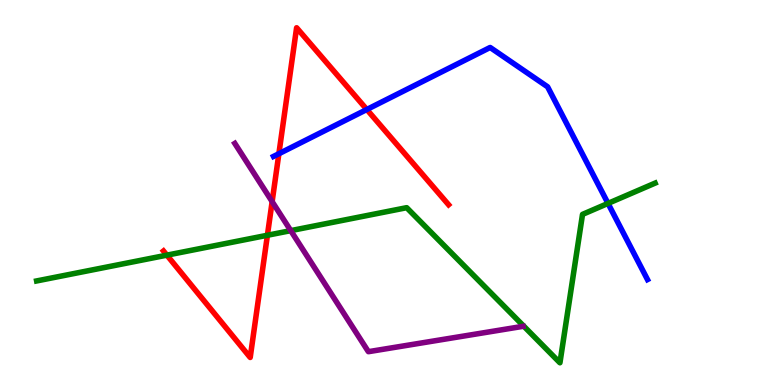[{'lines': ['blue', 'red'], 'intersections': [{'x': 3.6, 'y': 6.01}, {'x': 4.73, 'y': 7.16}]}, {'lines': ['green', 'red'], 'intersections': [{'x': 2.15, 'y': 3.37}, {'x': 3.45, 'y': 3.89}]}, {'lines': ['purple', 'red'], 'intersections': [{'x': 3.51, 'y': 4.76}]}, {'lines': ['blue', 'green'], 'intersections': [{'x': 7.85, 'y': 4.72}]}, {'lines': ['blue', 'purple'], 'intersections': []}, {'lines': ['green', 'purple'], 'intersections': [{'x': 3.75, 'y': 4.01}]}]